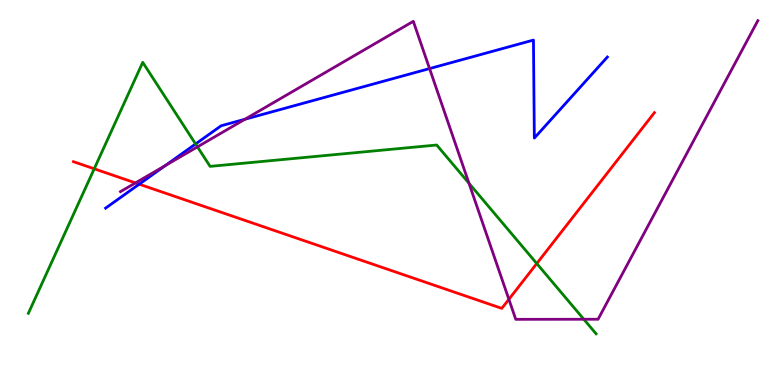[{'lines': ['blue', 'red'], 'intersections': [{'x': 1.8, 'y': 5.22}]}, {'lines': ['green', 'red'], 'intersections': [{'x': 1.22, 'y': 5.62}, {'x': 6.93, 'y': 3.15}]}, {'lines': ['purple', 'red'], 'intersections': [{'x': 1.75, 'y': 5.25}, {'x': 6.57, 'y': 2.23}]}, {'lines': ['blue', 'green'], 'intersections': [{'x': 2.52, 'y': 6.26}]}, {'lines': ['blue', 'purple'], 'intersections': [{'x': 2.13, 'y': 5.7}, {'x': 3.16, 'y': 6.9}, {'x': 5.54, 'y': 8.22}]}, {'lines': ['green', 'purple'], 'intersections': [{'x': 2.55, 'y': 6.19}, {'x': 6.05, 'y': 5.24}, {'x': 7.53, 'y': 1.71}]}]